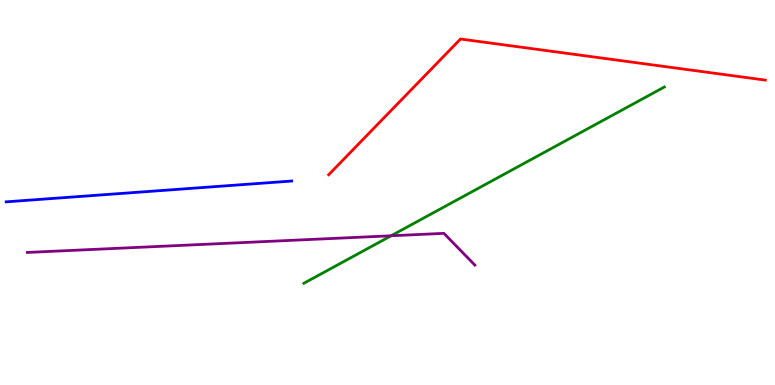[{'lines': ['blue', 'red'], 'intersections': []}, {'lines': ['green', 'red'], 'intersections': []}, {'lines': ['purple', 'red'], 'intersections': []}, {'lines': ['blue', 'green'], 'intersections': []}, {'lines': ['blue', 'purple'], 'intersections': []}, {'lines': ['green', 'purple'], 'intersections': [{'x': 5.05, 'y': 3.88}]}]